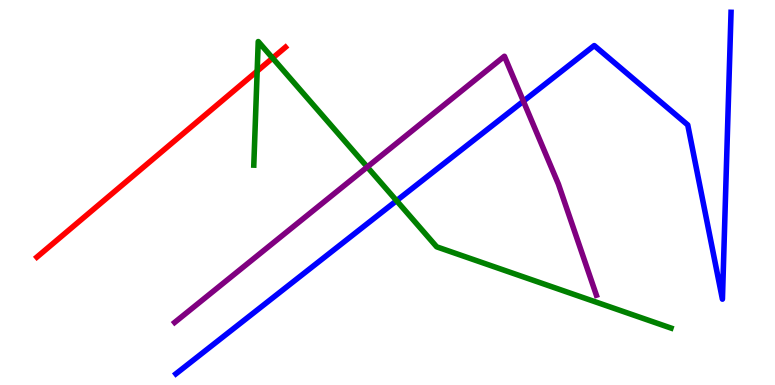[{'lines': ['blue', 'red'], 'intersections': []}, {'lines': ['green', 'red'], 'intersections': [{'x': 3.32, 'y': 8.15}, {'x': 3.52, 'y': 8.49}]}, {'lines': ['purple', 'red'], 'intersections': []}, {'lines': ['blue', 'green'], 'intersections': [{'x': 5.12, 'y': 4.79}]}, {'lines': ['blue', 'purple'], 'intersections': [{'x': 6.75, 'y': 7.37}]}, {'lines': ['green', 'purple'], 'intersections': [{'x': 4.74, 'y': 5.66}]}]